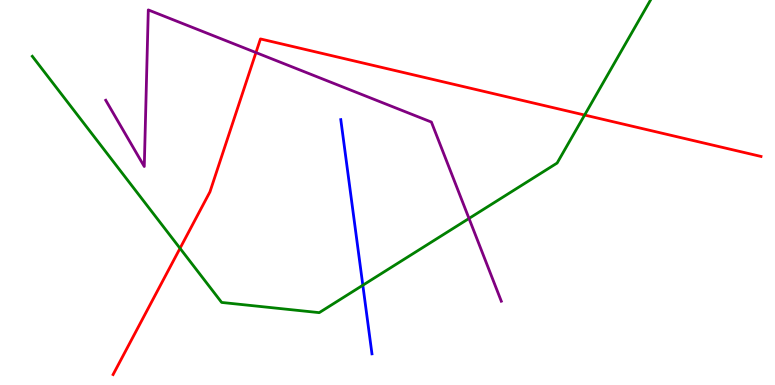[{'lines': ['blue', 'red'], 'intersections': []}, {'lines': ['green', 'red'], 'intersections': [{'x': 2.32, 'y': 3.55}, {'x': 7.54, 'y': 7.01}]}, {'lines': ['purple', 'red'], 'intersections': [{'x': 3.3, 'y': 8.63}]}, {'lines': ['blue', 'green'], 'intersections': [{'x': 4.68, 'y': 2.59}]}, {'lines': ['blue', 'purple'], 'intersections': []}, {'lines': ['green', 'purple'], 'intersections': [{'x': 6.05, 'y': 4.33}]}]